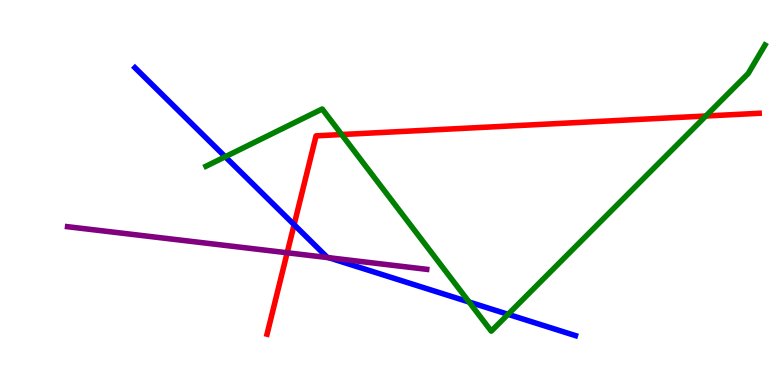[{'lines': ['blue', 'red'], 'intersections': [{'x': 3.8, 'y': 4.16}]}, {'lines': ['green', 'red'], 'intersections': [{'x': 4.41, 'y': 6.51}, {'x': 9.11, 'y': 6.99}]}, {'lines': ['purple', 'red'], 'intersections': [{'x': 3.71, 'y': 3.43}]}, {'lines': ['blue', 'green'], 'intersections': [{'x': 2.91, 'y': 5.93}, {'x': 6.05, 'y': 2.16}, {'x': 6.56, 'y': 1.84}]}, {'lines': ['blue', 'purple'], 'intersections': [{'x': 4.24, 'y': 3.31}]}, {'lines': ['green', 'purple'], 'intersections': []}]